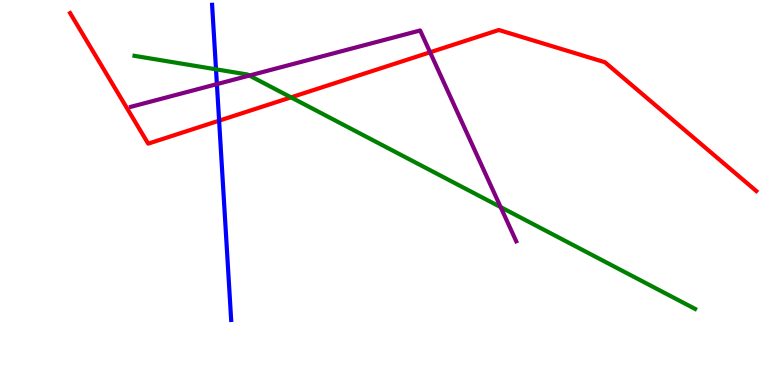[{'lines': ['blue', 'red'], 'intersections': [{'x': 2.83, 'y': 6.87}]}, {'lines': ['green', 'red'], 'intersections': [{'x': 3.76, 'y': 7.47}]}, {'lines': ['purple', 'red'], 'intersections': [{'x': 5.55, 'y': 8.64}]}, {'lines': ['blue', 'green'], 'intersections': [{'x': 2.79, 'y': 8.2}]}, {'lines': ['blue', 'purple'], 'intersections': [{'x': 2.8, 'y': 7.81}]}, {'lines': ['green', 'purple'], 'intersections': [{'x': 3.22, 'y': 8.04}, {'x': 6.46, 'y': 4.62}]}]